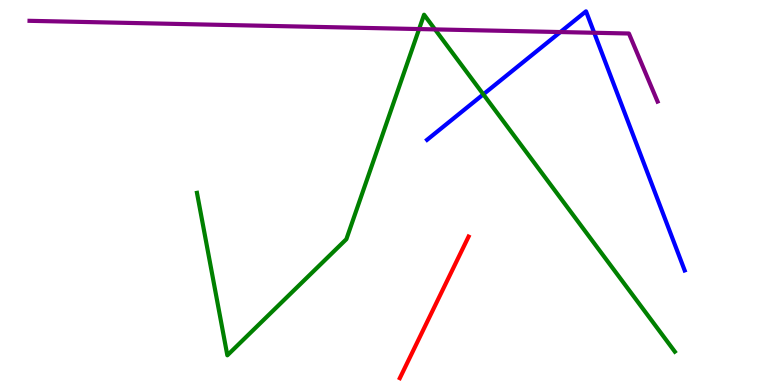[{'lines': ['blue', 'red'], 'intersections': []}, {'lines': ['green', 'red'], 'intersections': []}, {'lines': ['purple', 'red'], 'intersections': []}, {'lines': ['blue', 'green'], 'intersections': [{'x': 6.24, 'y': 7.55}]}, {'lines': ['blue', 'purple'], 'intersections': [{'x': 7.23, 'y': 9.17}, {'x': 7.67, 'y': 9.15}]}, {'lines': ['green', 'purple'], 'intersections': [{'x': 5.41, 'y': 9.25}, {'x': 5.61, 'y': 9.24}]}]